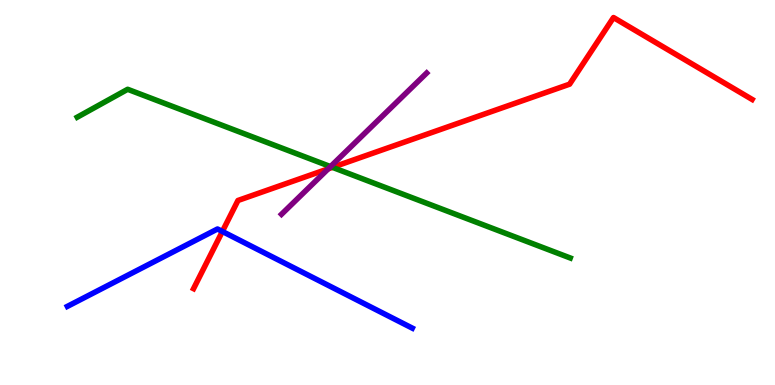[{'lines': ['blue', 'red'], 'intersections': [{'x': 2.87, 'y': 3.99}]}, {'lines': ['green', 'red'], 'intersections': [{'x': 4.29, 'y': 5.65}]}, {'lines': ['purple', 'red'], 'intersections': [{'x': 4.24, 'y': 5.62}]}, {'lines': ['blue', 'green'], 'intersections': []}, {'lines': ['blue', 'purple'], 'intersections': []}, {'lines': ['green', 'purple'], 'intersections': [{'x': 4.26, 'y': 5.67}]}]